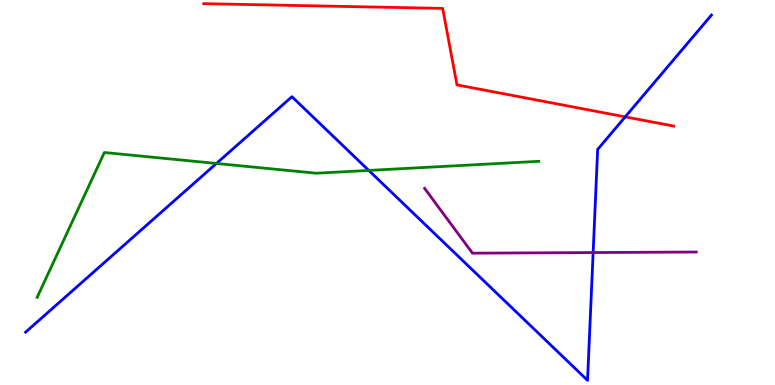[{'lines': ['blue', 'red'], 'intersections': [{'x': 8.07, 'y': 6.96}]}, {'lines': ['green', 'red'], 'intersections': []}, {'lines': ['purple', 'red'], 'intersections': []}, {'lines': ['blue', 'green'], 'intersections': [{'x': 2.79, 'y': 5.75}, {'x': 4.76, 'y': 5.57}]}, {'lines': ['blue', 'purple'], 'intersections': [{'x': 7.65, 'y': 3.44}]}, {'lines': ['green', 'purple'], 'intersections': []}]